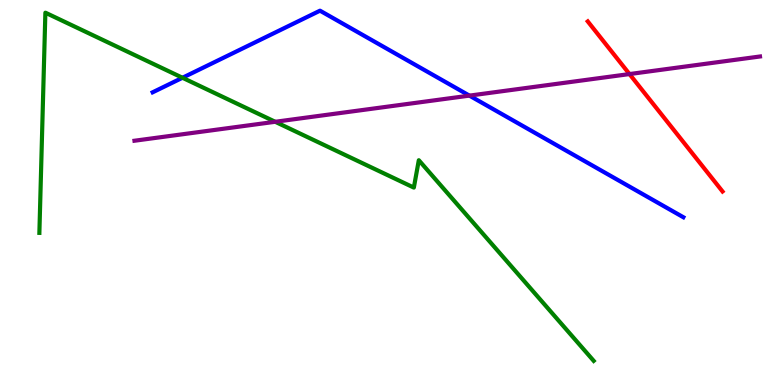[{'lines': ['blue', 'red'], 'intersections': []}, {'lines': ['green', 'red'], 'intersections': []}, {'lines': ['purple', 'red'], 'intersections': [{'x': 8.12, 'y': 8.08}]}, {'lines': ['blue', 'green'], 'intersections': [{'x': 2.35, 'y': 7.98}]}, {'lines': ['blue', 'purple'], 'intersections': [{'x': 6.06, 'y': 7.52}]}, {'lines': ['green', 'purple'], 'intersections': [{'x': 3.55, 'y': 6.84}]}]